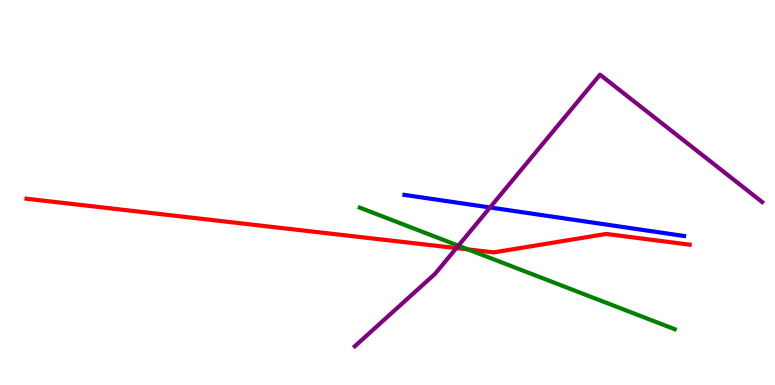[{'lines': ['blue', 'red'], 'intersections': []}, {'lines': ['green', 'red'], 'intersections': [{'x': 6.04, 'y': 3.52}]}, {'lines': ['purple', 'red'], 'intersections': [{'x': 5.89, 'y': 3.56}]}, {'lines': ['blue', 'green'], 'intersections': []}, {'lines': ['blue', 'purple'], 'intersections': [{'x': 6.32, 'y': 4.61}]}, {'lines': ['green', 'purple'], 'intersections': [{'x': 5.91, 'y': 3.62}]}]